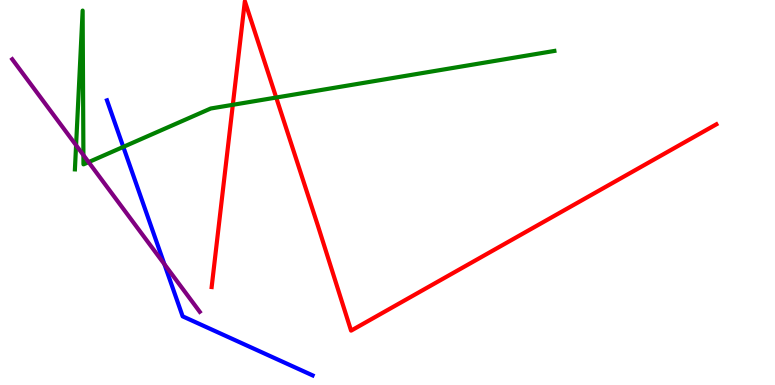[{'lines': ['blue', 'red'], 'intersections': []}, {'lines': ['green', 'red'], 'intersections': [{'x': 3.0, 'y': 7.28}, {'x': 3.56, 'y': 7.47}]}, {'lines': ['purple', 'red'], 'intersections': []}, {'lines': ['blue', 'green'], 'intersections': [{'x': 1.59, 'y': 6.18}]}, {'lines': ['blue', 'purple'], 'intersections': [{'x': 2.12, 'y': 3.14}]}, {'lines': ['green', 'purple'], 'intersections': [{'x': 0.982, 'y': 6.23}, {'x': 1.08, 'y': 5.97}, {'x': 1.14, 'y': 5.79}]}]